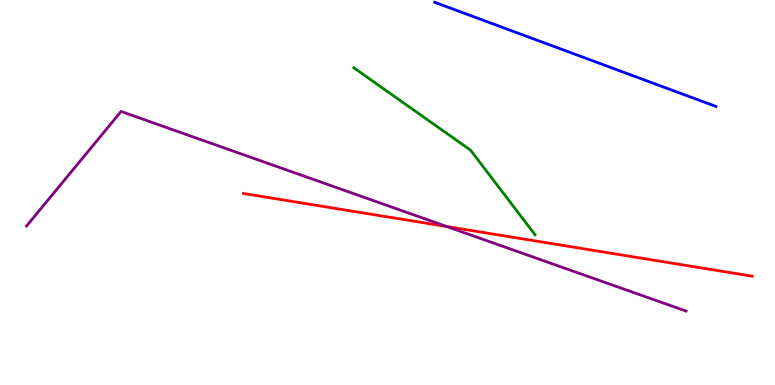[{'lines': ['blue', 'red'], 'intersections': []}, {'lines': ['green', 'red'], 'intersections': []}, {'lines': ['purple', 'red'], 'intersections': [{'x': 5.76, 'y': 4.12}]}, {'lines': ['blue', 'green'], 'intersections': []}, {'lines': ['blue', 'purple'], 'intersections': []}, {'lines': ['green', 'purple'], 'intersections': []}]